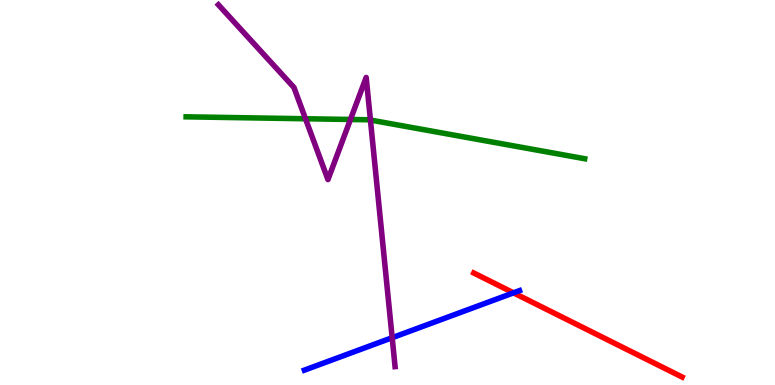[{'lines': ['blue', 'red'], 'intersections': [{'x': 6.63, 'y': 2.39}]}, {'lines': ['green', 'red'], 'intersections': []}, {'lines': ['purple', 'red'], 'intersections': []}, {'lines': ['blue', 'green'], 'intersections': []}, {'lines': ['blue', 'purple'], 'intersections': [{'x': 5.06, 'y': 1.23}]}, {'lines': ['green', 'purple'], 'intersections': [{'x': 3.94, 'y': 6.92}, {'x': 4.52, 'y': 6.9}, {'x': 4.78, 'y': 6.88}]}]